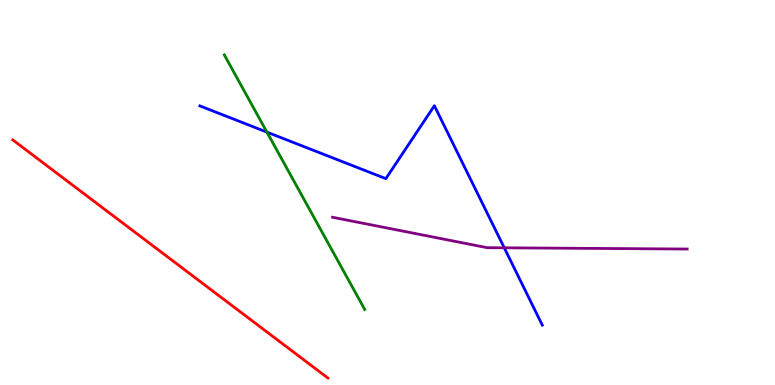[{'lines': ['blue', 'red'], 'intersections': []}, {'lines': ['green', 'red'], 'intersections': []}, {'lines': ['purple', 'red'], 'intersections': []}, {'lines': ['blue', 'green'], 'intersections': [{'x': 3.44, 'y': 6.57}]}, {'lines': ['blue', 'purple'], 'intersections': [{'x': 6.51, 'y': 3.56}]}, {'lines': ['green', 'purple'], 'intersections': []}]